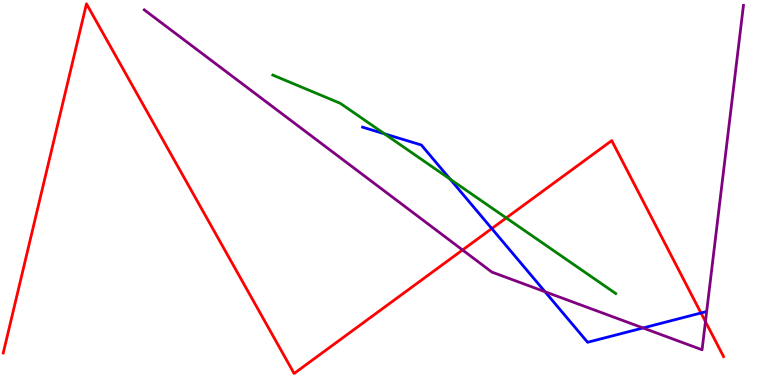[{'lines': ['blue', 'red'], 'intersections': [{'x': 6.35, 'y': 4.06}, {'x': 9.04, 'y': 1.87}]}, {'lines': ['green', 'red'], 'intersections': [{'x': 6.53, 'y': 4.34}]}, {'lines': ['purple', 'red'], 'intersections': [{'x': 5.97, 'y': 3.51}, {'x': 9.1, 'y': 1.65}]}, {'lines': ['blue', 'green'], 'intersections': [{'x': 4.96, 'y': 6.52}, {'x': 5.81, 'y': 5.35}]}, {'lines': ['blue', 'purple'], 'intersections': [{'x': 7.03, 'y': 2.42}, {'x': 8.3, 'y': 1.48}]}, {'lines': ['green', 'purple'], 'intersections': []}]